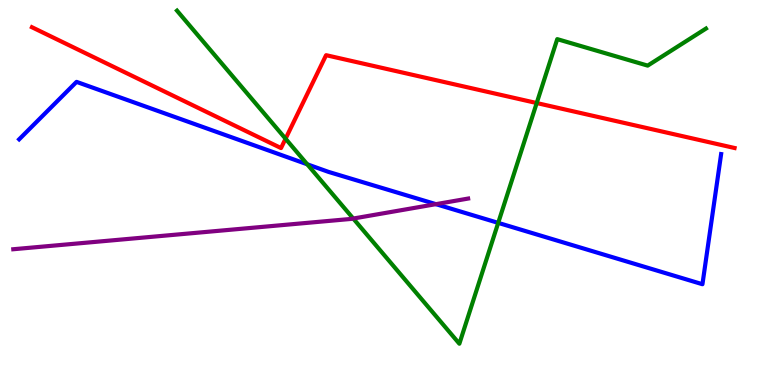[{'lines': ['blue', 'red'], 'intersections': []}, {'lines': ['green', 'red'], 'intersections': [{'x': 3.68, 'y': 6.4}, {'x': 6.93, 'y': 7.32}]}, {'lines': ['purple', 'red'], 'intersections': []}, {'lines': ['blue', 'green'], 'intersections': [{'x': 3.96, 'y': 5.73}, {'x': 6.43, 'y': 4.21}]}, {'lines': ['blue', 'purple'], 'intersections': [{'x': 5.62, 'y': 4.7}]}, {'lines': ['green', 'purple'], 'intersections': [{'x': 4.56, 'y': 4.32}]}]